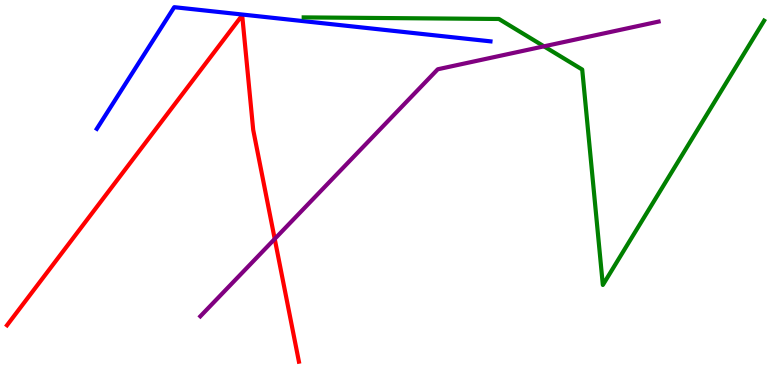[{'lines': ['blue', 'red'], 'intersections': []}, {'lines': ['green', 'red'], 'intersections': []}, {'lines': ['purple', 'red'], 'intersections': [{'x': 3.54, 'y': 3.79}]}, {'lines': ['blue', 'green'], 'intersections': []}, {'lines': ['blue', 'purple'], 'intersections': []}, {'lines': ['green', 'purple'], 'intersections': [{'x': 7.02, 'y': 8.8}]}]